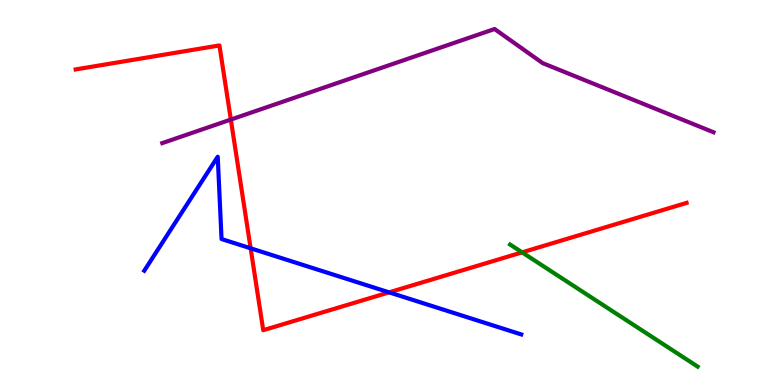[{'lines': ['blue', 'red'], 'intersections': [{'x': 3.23, 'y': 3.55}, {'x': 5.02, 'y': 2.41}]}, {'lines': ['green', 'red'], 'intersections': [{'x': 6.74, 'y': 3.45}]}, {'lines': ['purple', 'red'], 'intersections': [{'x': 2.98, 'y': 6.89}]}, {'lines': ['blue', 'green'], 'intersections': []}, {'lines': ['blue', 'purple'], 'intersections': []}, {'lines': ['green', 'purple'], 'intersections': []}]